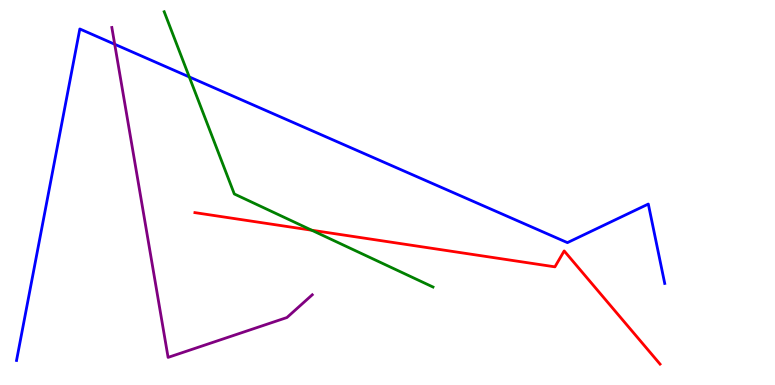[{'lines': ['blue', 'red'], 'intersections': []}, {'lines': ['green', 'red'], 'intersections': [{'x': 4.02, 'y': 4.02}]}, {'lines': ['purple', 'red'], 'intersections': []}, {'lines': ['blue', 'green'], 'intersections': [{'x': 2.44, 'y': 8.0}]}, {'lines': ['blue', 'purple'], 'intersections': [{'x': 1.48, 'y': 8.85}]}, {'lines': ['green', 'purple'], 'intersections': []}]